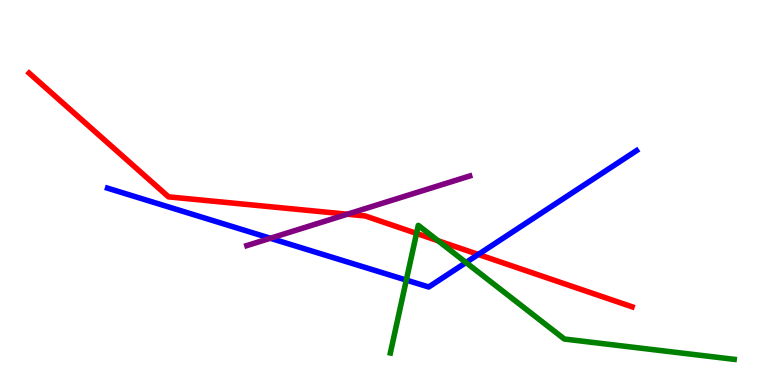[{'lines': ['blue', 'red'], 'intersections': [{'x': 6.17, 'y': 3.39}]}, {'lines': ['green', 'red'], 'intersections': [{'x': 5.37, 'y': 3.94}, {'x': 5.65, 'y': 3.75}]}, {'lines': ['purple', 'red'], 'intersections': [{'x': 4.48, 'y': 4.44}]}, {'lines': ['blue', 'green'], 'intersections': [{'x': 5.24, 'y': 2.72}, {'x': 6.01, 'y': 3.18}]}, {'lines': ['blue', 'purple'], 'intersections': [{'x': 3.49, 'y': 3.81}]}, {'lines': ['green', 'purple'], 'intersections': []}]